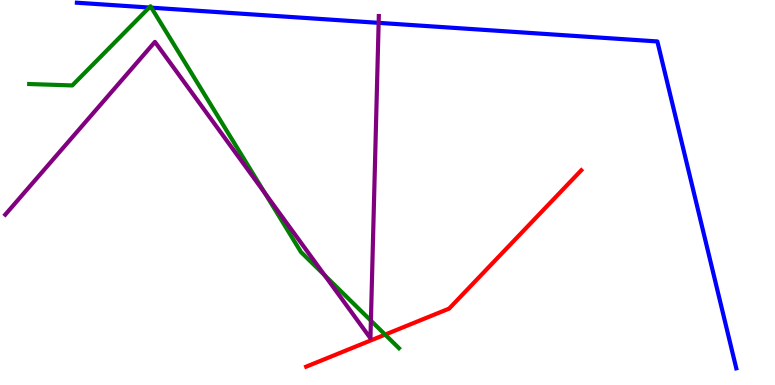[{'lines': ['blue', 'red'], 'intersections': []}, {'lines': ['green', 'red'], 'intersections': [{'x': 4.97, 'y': 1.31}]}, {'lines': ['purple', 'red'], 'intersections': []}, {'lines': ['blue', 'green'], 'intersections': [{'x': 1.93, 'y': 9.8}, {'x': 1.95, 'y': 9.8}]}, {'lines': ['blue', 'purple'], 'intersections': [{'x': 4.89, 'y': 9.41}]}, {'lines': ['green', 'purple'], 'intersections': [{'x': 3.42, 'y': 4.99}, {'x': 4.19, 'y': 2.85}, {'x': 4.79, 'y': 1.67}]}]